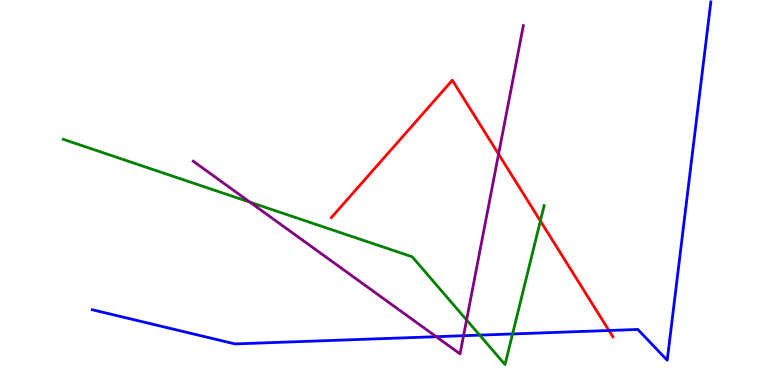[{'lines': ['blue', 'red'], 'intersections': [{'x': 7.86, 'y': 1.42}]}, {'lines': ['green', 'red'], 'intersections': [{'x': 6.97, 'y': 4.26}]}, {'lines': ['purple', 'red'], 'intersections': [{'x': 6.43, 'y': 6.0}]}, {'lines': ['blue', 'green'], 'intersections': [{'x': 6.19, 'y': 1.3}, {'x': 6.61, 'y': 1.33}]}, {'lines': ['blue', 'purple'], 'intersections': [{'x': 5.63, 'y': 1.25}, {'x': 5.98, 'y': 1.28}]}, {'lines': ['green', 'purple'], 'intersections': [{'x': 3.23, 'y': 4.75}, {'x': 6.02, 'y': 1.69}]}]